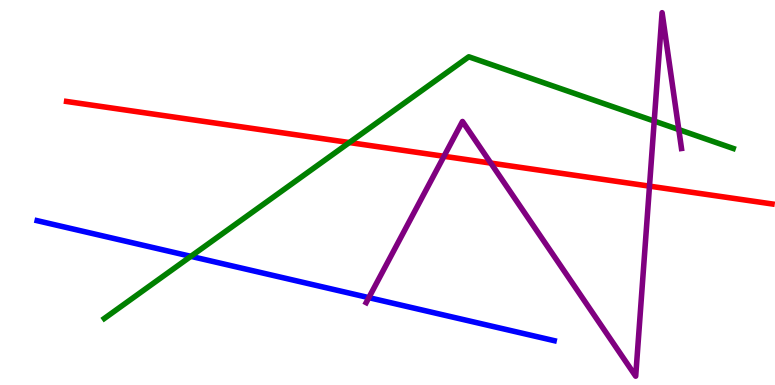[{'lines': ['blue', 'red'], 'intersections': []}, {'lines': ['green', 'red'], 'intersections': [{'x': 4.51, 'y': 6.3}]}, {'lines': ['purple', 'red'], 'intersections': [{'x': 5.73, 'y': 5.94}, {'x': 6.33, 'y': 5.76}, {'x': 8.38, 'y': 5.17}]}, {'lines': ['blue', 'green'], 'intersections': [{'x': 2.46, 'y': 3.34}]}, {'lines': ['blue', 'purple'], 'intersections': [{'x': 4.76, 'y': 2.27}]}, {'lines': ['green', 'purple'], 'intersections': [{'x': 8.44, 'y': 6.86}, {'x': 8.76, 'y': 6.63}]}]